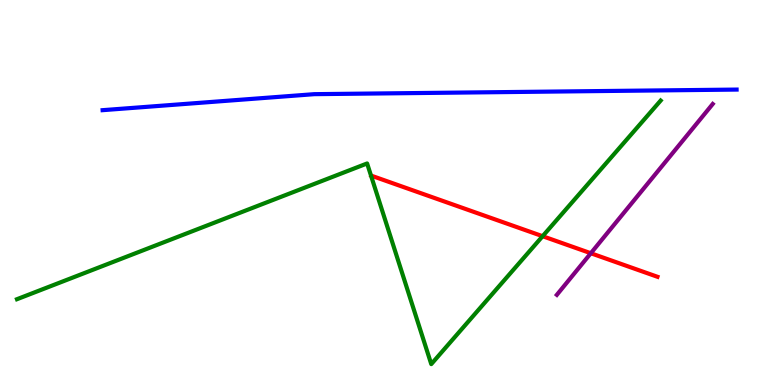[{'lines': ['blue', 'red'], 'intersections': []}, {'lines': ['green', 'red'], 'intersections': [{'x': 7.0, 'y': 3.86}]}, {'lines': ['purple', 'red'], 'intersections': [{'x': 7.62, 'y': 3.42}]}, {'lines': ['blue', 'green'], 'intersections': []}, {'lines': ['blue', 'purple'], 'intersections': []}, {'lines': ['green', 'purple'], 'intersections': []}]